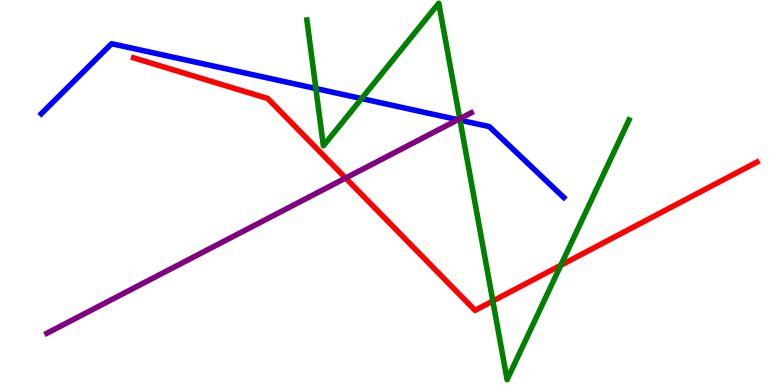[{'lines': ['blue', 'red'], 'intersections': []}, {'lines': ['green', 'red'], 'intersections': [{'x': 6.36, 'y': 2.18}, {'x': 7.24, 'y': 3.11}]}, {'lines': ['purple', 'red'], 'intersections': [{'x': 4.46, 'y': 5.37}]}, {'lines': ['blue', 'green'], 'intersections': [{'x': 4.08, 'y': 7.7}, {'x': 4.67, 'y': 7.44}, {'x': 5.94, 'y': 6.88}]}, {'lines': ['blue', 'purple'], 'intersections': [{'x': 5.91, 'y': 6.89}]}, {'lines': ['green', 'purple'], 'intersections': [{'x': 5.93, 'y': 6.92}]}]